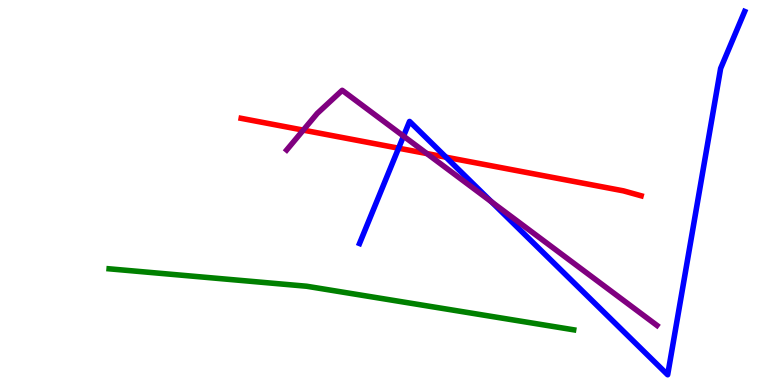[{'lines': ['blue', 'red'], 'intersections': [{'x': 5.14, 'y': 6.15}, {'x': 5.75, 'y': 5.92}]}, {'lines': ['green', 'red'], 'intersections': []}, {'lines': ['purple', 'red'], 'intersections': [{'x': 3.91, 'y': 6.62}, {'x': 5.51, 'y': 6.01}]}, {'lines': ['blue', 'green'], 'intersections': []}, {'lines': ['blue', 'purple'], 'intersections': [{'x': 5.21, 'y': 6.46}, {'x': 6.34, 'y': 4.76}]}, {'lines': ['green', 'purple'], 'intersections': []}]